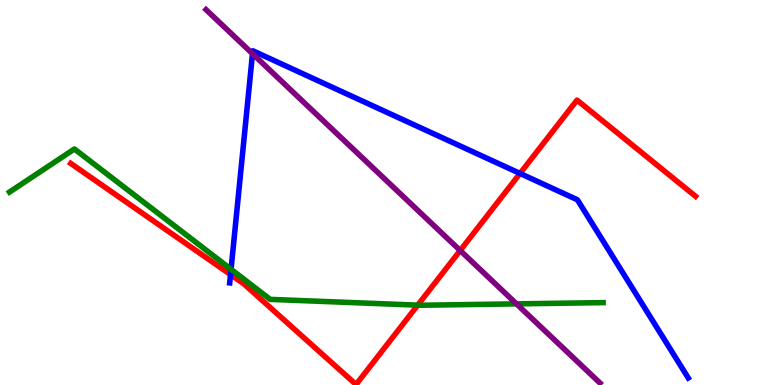[{'lines': ['blue', 'red'], 'intersections': [{'x': 2.97, 'y': 2.87}, {'x': 6.71, 'y': 5.49}]}, {'lines': ['green', 'red'], 'intersections': [{'x': 5.39, 'y': 2.07}]}, {'lines': ['purple', 'red'], 'intersections': [{'x': 5.94, 'y': 3.49}]}, {'lines': ['blue', 'green'], 'intersections': [{'x': 2.98, 'y': 3.01}]}, {'lines': ['blue', 'purple'], 'intersections': [{'x': 3.26, 'y': 8.61}]}, {'lines': ['green', 'purple'], 'intersections': [{'x': 6.66, 'y': 2.11}]}]